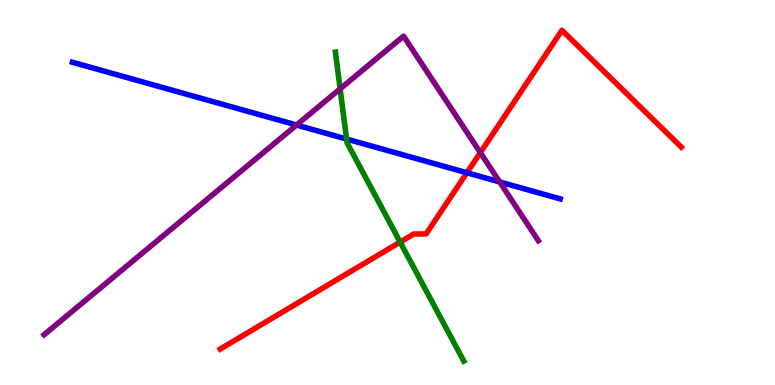[{'lines': ['blue', 'red'], 'intersections': [{'x': 6.02, 'y': 5.51}]}, {'lines': ['green', 'red'], 'intersections': [{'x': 5.16, 'y': 3.71}]}, {'lines': ['purple', 'red'], 'intersections': [{'x': 6.2, 'y': 6.04}]}, {'lines': ['blue', 'green'], 'intersections': [{'x': 4.47, 'y': 6.39}]}, {'lines': ['blue', 'purple'], 'intersections': [{'x': 3.83, 'y': 6.75}, {'x': 6.45, 'y': 5.28}]}, {'lines': ['green', 'purple'], 'intersections': [{'x': 4.39, 'y': 7.69}]}]